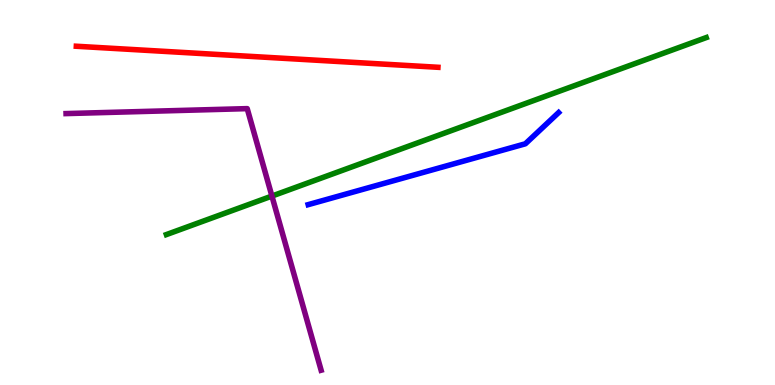[{'lines': ['blue', 'red'], 'intersections': []}, {'lines': ['green', 'red'], 'intersections': []}, {'lines': ['purple', 'red'], 'intersections': []}, {'lines': ['blue', 'green'], 'intersections': []}, {'lines': ['blue', 'purple'], 'intersections': []}, {'lines': ['green', 'purple'], 'intersections': [{'x': 3.51, 'y': 4.91}]}]